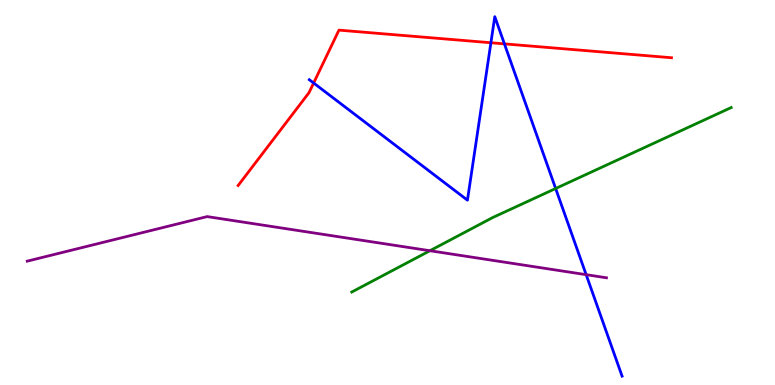[{'lines': ['blue', 'red'], 'intersections': [{'x': 4.05, 'y': 7.84}, {'x': 6.33, 'y': 8.89}, {'x': 6.51, 'y': 8.86}]}, {'lines': ['green', 'red'], 'intersections': []}, {'lines': ['purple', 'red'], 'intersections': []}, {'lines': ['blue', 'green'], 'intersections': [{'x': 7.17, 'y': 5.1}]}, {'lines': ['blue', 'purple'], 'intersections': [{'x': 7.56, 'y': 2.87}]}, {'lines': ['green', 'purple'], 'intersections': [{'x': 5.55, 'y': 3.49}]}]